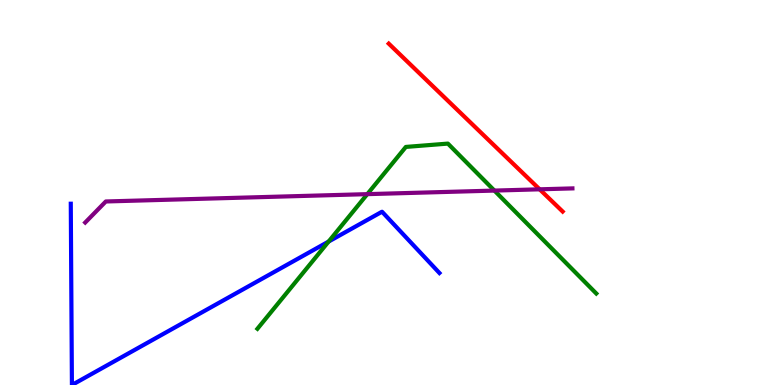[{'lines': ['blue', 'red'], 'intersections': []}, {'lines': ['green', 'red'], 'intersections': []}, {'lines': ['purple', 'red'], 'intersections': [{'x': 6.96, 'y': 5.08}]}, {'lines': ['blue', 'green'], 'intersections': [{'x': 4.24, 'y': 3.73}]}, {'lines': ['blue', 'purple'], 'intersections': []}, {'lines': ['green', 'purple'], 'intersections': [{'x': 4.74, 'y': 4.96}, {'x': 6.38, 'y': 5.05}]}]